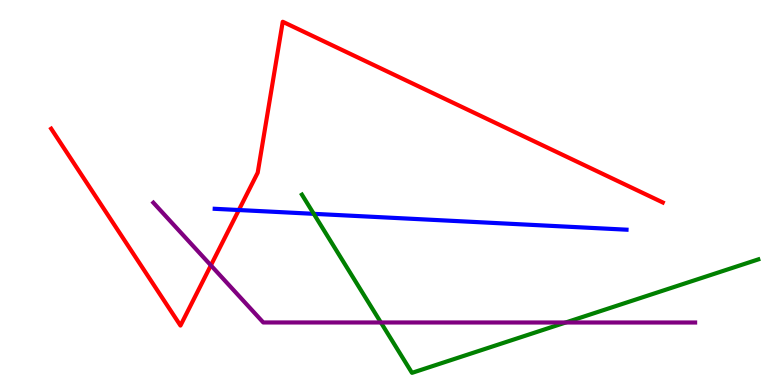[{'lines': ['blue', 'red'], 'intersections': [{'x': 3.08, 'y': 4.54}]}, {'lines': ['green', 'red'], 'intersections': []}, {'lines': ['purple', 'red'], 'intersections': [{'x': 2.72, 'y': 3.11}]}, {'lines': ['blue', 'green'], 'intersections': [{'x': 4.05, 'y': 4.45}]}, {'lines': ['blue', 'purple'], 'intersections': []}, {'lines': ['green', 'purple'], 'intersections': [{'x': 4.91, 'y': 1.62}, {'x': 7.3, 'y': 1.62}]}]